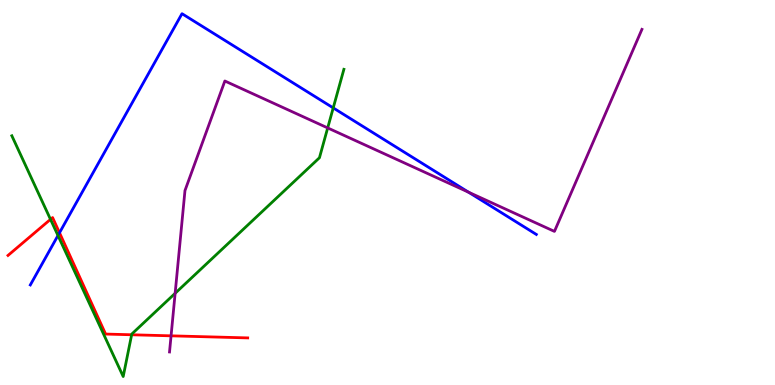[{'lines': ['blue', 'red'], 'intersections': [{'x': 0.768, 'y': 3.95}]}, {'lines': ['green', 'red'], 'intersections': [{'x': 0.652, 'y': 4.3}, {'x': 1.7, 'y': 1.3}]}, {'lines': ['purple', 'red'], 'intersections': [{'x': 2.21, 'y': 1.28}]}, {'lines': ['blue', 'green'], 'intersections': [{'x': 0.748, 'y': 3.88}, {'x': 4.3, 'y': 7.2}]}, {'lines': ['blue', 'purple'], 'intersections': [{'x': 6.05, 'y': 5.01}]}, {'lines': ['green', 'purple'], 'intersections': [{'x': 2.26, 'y': 2.38}, {'x': 4.23, 'y': 6.68}]}]